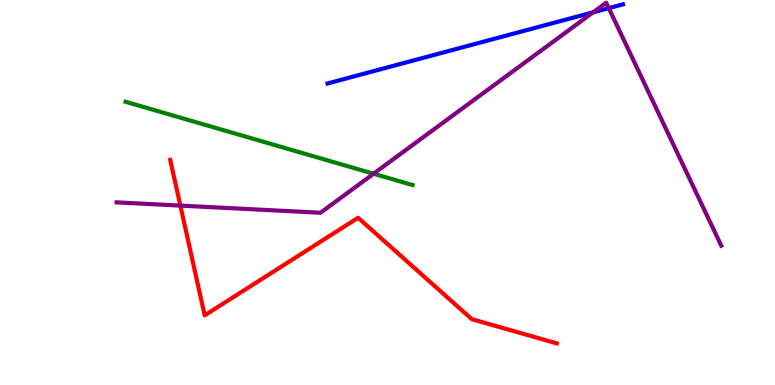[{'lines': ['blue', 'red'], 'intersections': []}, {'lines': ['green', 'red'], 'intersections': []}, {'lines': ['purple', 'red'], 'intersections': [{'x': 2.33, 'y': 4.66}]}, {'lines': ['blue', 'green'], 'intersections': []}, {'lines': ['blue', 'purple'], 'intersections': [{'x': 7.65, 'y': 9.68}, {'x': 7.85, 'y': 9.79}]}, {'lines': ['green', 'purple'], 'intersections': [{'x': 4.82, 'y': 5.49}]}]